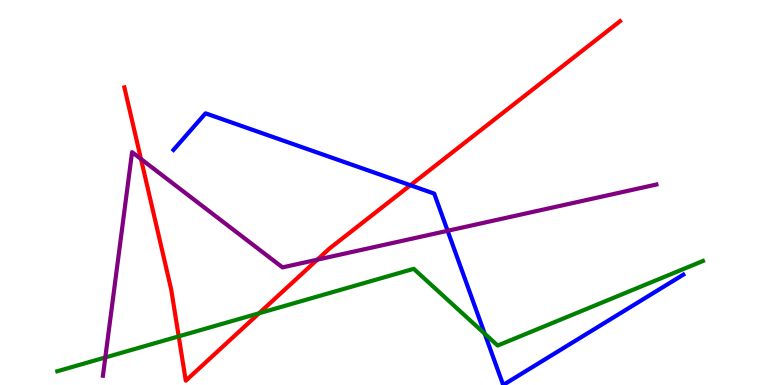[{'lines': ['blue', 'red'], 'intersections': [{'x': 5.3, 'y': 5.19}]}, {'lines': ['green', 'red'], 'intersections': [{'x': 2.31, 'y': 1.26}, {'x': 3.34, 'y': 1.86}]}, {'lines': ['purple', 'red'], 'intersections': [{'x': 1.82, 'y': 5.87}, {'x': 4.09, 'y': 3.26}]}, {'lines': ['blue', 'green'], 'intersections': [{'x': 6.25, 'y': 1.33}]}, {'lines': ['blue', 'purple'], 'intersections': [{'x': 5.78, 'y': 4.01}]}, {'lines': ['green', 'purple'], 'intersections': [{'x': 1.36, 'y': 0.715}]}]